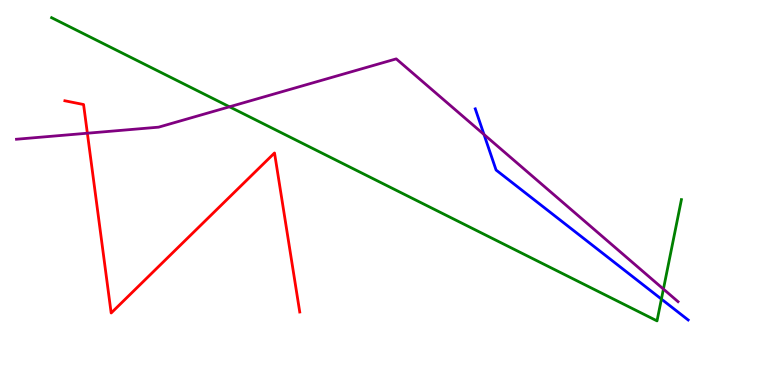[{'lines': ['blue', 'red'], 'intersections': []}, {'lines': ['green', 'red'], 'intersections': []}, {'lines': ['purple', 'red'], 'intersections': [{'x': 1.13, 'y': 6.54}]}, {'lines': ['blue', 'green'], 'intersections': [{'x': 8.53, 'y': 2.23}]}, {'lines': ['blue', 'purple'], 'intersections': [{'x': 6.25, 'y': 6.51}]}, {'lines': ['green', 'purple'], 'intersections': [{'x': 2.96, 'y': 7.23}, {'x': 8.56, 'y': 2.49}]}]